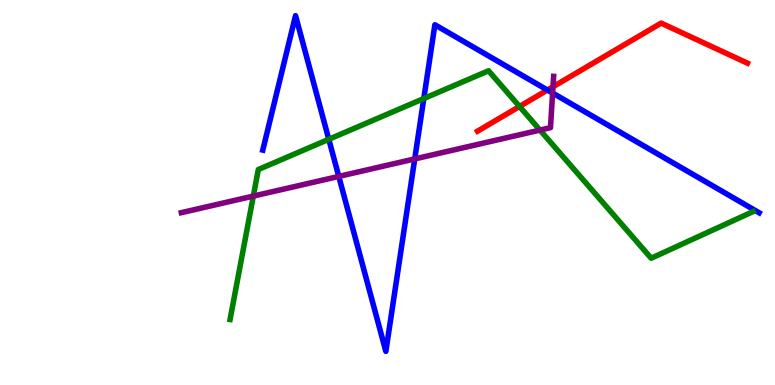[{'lines': ['blue', 'red'], 'intersections': [{'x': 7.06, 'y': 7.66}]}, {'lines': ['green', 'red'], 'intersections': [{'x': 6.7, 'y': 7.23}]}, {'lines': ['purple', 'red'], 'intersections': [{'x': 7.14, 'y': 7.75}]}, {'lines': ['blue', 'green'], 'intersections': [{'x': 4.24, 'y': 6.38}, {'x': 5.47, 'y': 7.44}]}, {'lines': ['blue', 'purple'], 'intersections': [{'x': 4.37, 'y': 5.42}, {'x': 5.35, 'y': 5.87}, {'x': 7.13, 'y': 7.58}]}, {'lines': ['green', 'purple'], 'intersections': [{'x': 3.27, 'y': 4.91}, {'x': 6.97, 'y': 6.62}]}]